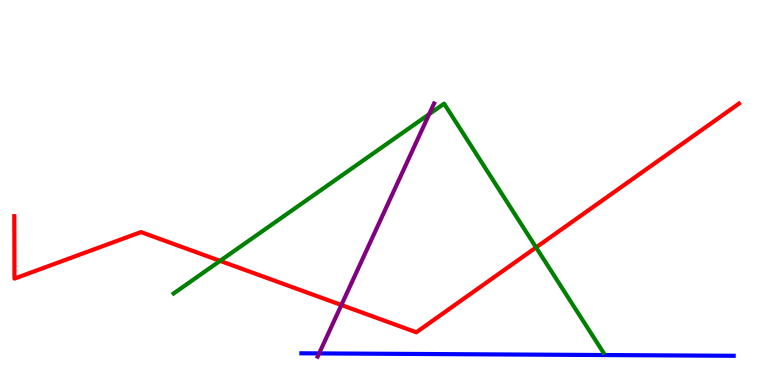[{'lines': ['blue', 'red'], 'intersections': []}, {'lines': ['green', 'red'], 'intersections': [{'x': 2.84, 'y': 3.22}, {'x': 6.92, 'y': 3.57}]}, {'lines': ['purple', 'red'], 'intersections': [{'x': 4.4, 'y': 2.08}]}, {'lines': ['blue', 'green'], 'intersections': []}, {'lines': ['blue', 'purple'], 'intersections': [{'x': 4.12, 'y': 0.821}]}, {'lines': ['green', 'purple'], 'intersections': [{'x': 5.54, 'y': 7.03}]}]